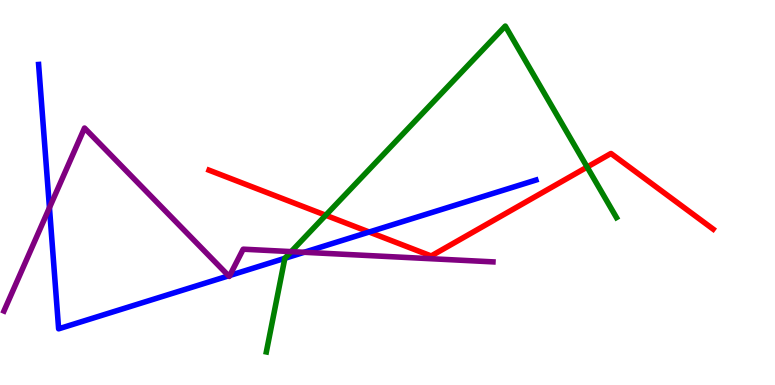[{'lines': ['blue', 'red'], 'intersections': [{'x': 4.76, 'y': 3.97}]}, {'lines': ['green', 'red'], 'intersections': [{'x': 4.2, 'y': 4.41}, {'x': 7.58, 'y': 5.66}]}, {'lines': ['purple', 'red'], 'intersections': []}, {'lines': ['blue', 'green'], 'intersections': [{'x': 3.68, 'y': 3.29}]}, {'lines': ['blue', 'purple'], 'intersections': [{'x': 0.638, 'y': 4.61}, {'x': 2.95, 'y': 2.84}, {'x': 2.96, 'y': 2.84}, {'x': 3.93, 'y': 3.45}]}, {'lines': ['green', 'purple'], 'intersections': [{'x': 3.76, 'y': 3.46}]}]